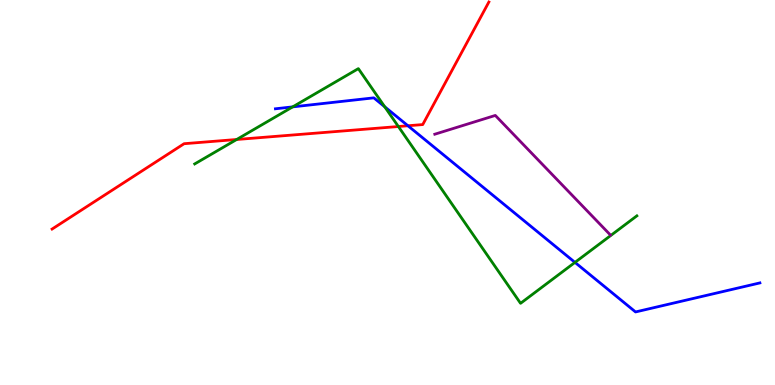[{'lines': ['blue', 'red'], 'intersections': [{'x': 5.26, 'y': 6.73}]}, {'lines': ['green', 'red'], 'intersections': [{'x': 3.05, 'y': 6.38}, {'x': 5.14, 'y': 6.71}]}, {'lines': ['purple', 'red'], 'intersections': []}, {'lines': ['blue', 'green'], 'intersections': [{'x': 3.78, 'y': 7.22}, {'x': 4.96, 'y': 7.23}, {'x': 7.42, 'y': 3.18}]}, {'lines': ['blue', 'purple'], 'intersections': []}, {'lines': ['green', 'purple'], 'intersections': []}]